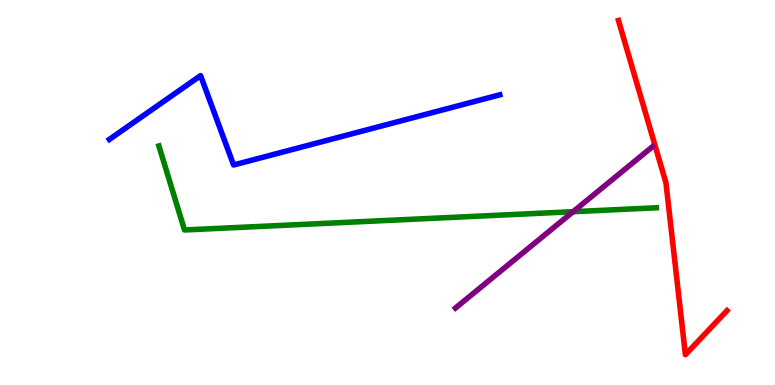[{'lines': ['blue', 'red'], 'intersections': []}, {'lines': ['green', 'red'], 'intersections': []}, {'lines': ['purple', 'red'], 'intersections': []}, {'lines': ['blue', 'green'], 'intersections': []}, {'lines': ['blue', 'purple'], 'intersections': []}, {'lines': ['green', 'purple'], 'intersections': [{'x': 7.39, 'y': 4.5}]}]